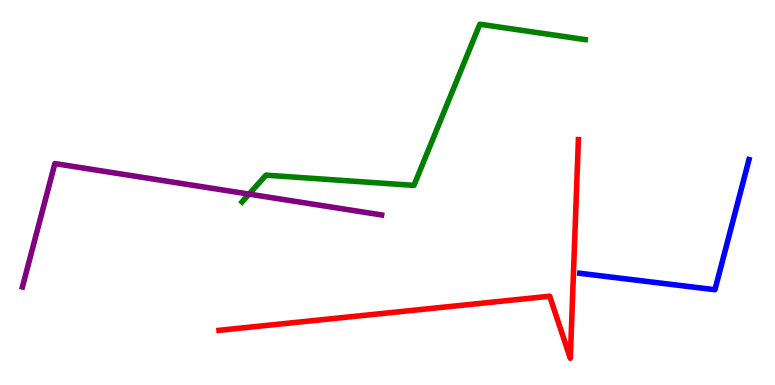[{'lines': ['blue', 'red'], 'intersections': []}, {'lines': ['green', 'red'], 'intersections': []}, {'lines': ['purple', 'red'], 'intersections': []}, {'lines': ['blue', 'green'], 'intersections': []}, {'lines': ['blue', 'purple'], 'intersections': []}, {'lines': ['green', 'purple'], 'intersections': [{'x': 3.21, 'y': 4.96}]}]